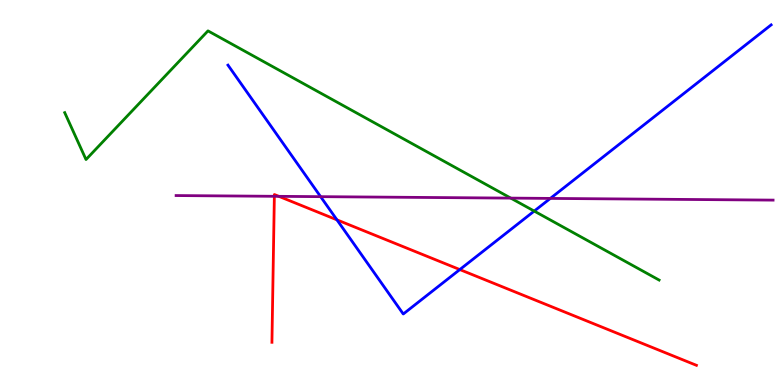[{'lines': ['blue', 'red'], 'intersections': [{'x': 4.35, 'y': 4.29}, {'x': 5.93, 'y': 3.0}]}, {'lines': ['green', 'red'], 'intersections': []}, {'lines': ['purple', 'red'], 'intersections': [{'x': 3.54, 'y': 4.9}, {'x': 3.6, 'y': 4.9}]}, {'lines': ['blue', 'green'], 'intersections': [{'x': 6.89, 'y': 4.52}]}, {'lines': ['blue', 'purple'], 'intersections': [{'x': 4.14, 'y': 4.89}, {'x': 7.1, 'y': 4.85}]}, {'lines': ['green', 'purple'], 'intersections': [{'x': 6.59, 'y': 4.85}]}]